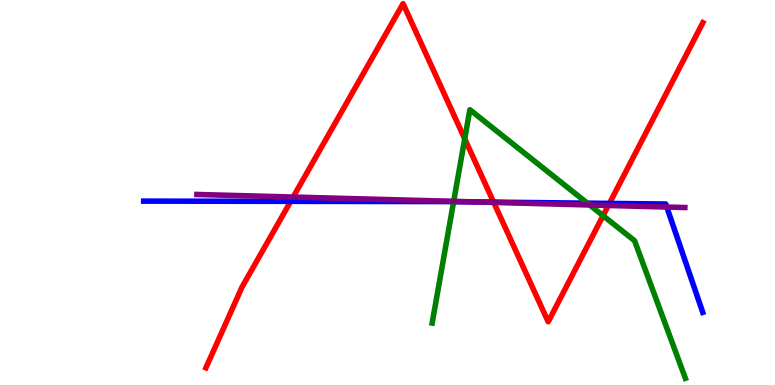[{'lines': ['blue', 'red'], 'intersections': [{'x': 3.75, 'y': 4.77}, {'x': 6.37, 'y': 4.75}, {'x': 7.86, 'y': 4.72}]}, {'lines': ['green', 'red'], 'intersections': [{'x': 6.0, 'y': 6.39}, {'x': 7.78, 'y': 4.4}]}, {'lines': ['purple', 'red'], 'intersections': [{'x': 3.78, 'y': 4.88}, {'x': 6.37, 'y': 4.74}, {'x': 7.85, 'y': 4.66}]}, {'lines': ['blue', 'green'], 'intersections': [{'x': 5.85, 'y': 4.76}, {'x': 7.58, 'y': 4.72}]}, {'lines': ['blue', 'purple'], 'intersections': [{'x': 6.14, 'y': 4.75}, {'x': 8.6, 'y': 4.62}]}, {'lines': ['green', 'purple'], 'intersections': [{'x': 5.85, 'y': 4.77}, {'x': 7.61, 'y': 4.68}]}]